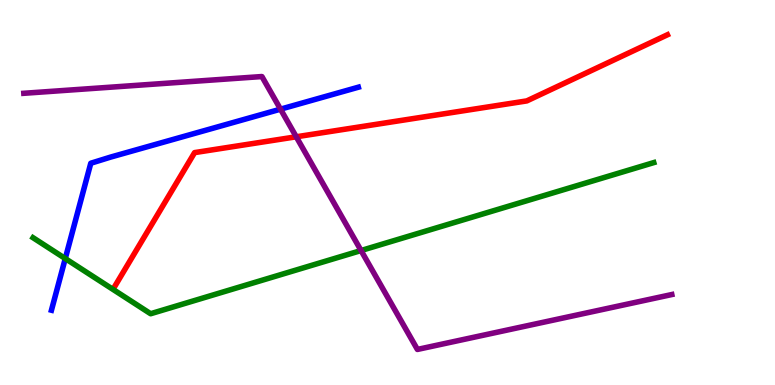[{'lines': ['blue', 'red'], 'intersections': []}, {'lines': ['green', 'red'], 'intersections': []}, {'lines': ['purple', 'red'], 'intersections': [{'x': 3.82, 'y': 6.45}]}, {'lines': ['blue', 'green'], 'intersections': [{'x': 0.842, 'y': 3.28}]}, {'lines': ['blue', 'purple'], 'intersections': [{'x': 3.62, 'y': 7.16}]}, {'lines': ['green', 'purple'], 'intersections': [{'x': 4.66, 'y': 3.49}]}]